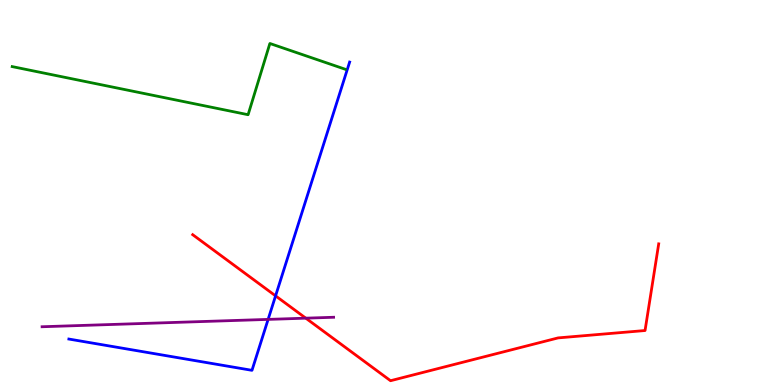[{'lines': ['blue', 'red'], 'intersections': [{'x': 3.56, 'y': 2.32}]}, {'lines': ['green', 'red'], 'intersections': []}, {'lines': ['purple', 'red'], 'intersections': [{'x': 3.95, 'y': 1.74}]}, {'lines': ['blue', 'green'], 'intersections': []}, {'lines': ['blue', 'purple'], 'intersections': [{'x': 3.46, 'y': 1.7}]}, {'lines': ['green', 'purple'], 'intersections': []}]